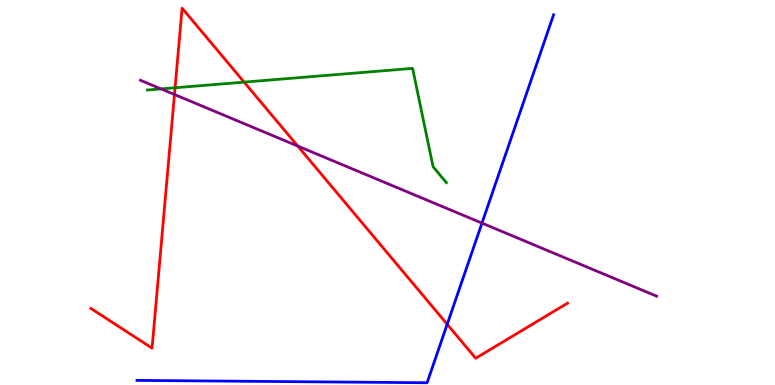[{'lines': ['blue', 'red'], 'intersections': [{'x': 5.77, 'y': 1.58}]}, {'lines': ['green', 'red'], 'intersections': [{'x': 2.26, 'y': 7.72}, {'x': 3.15, 'y': 7.87}]}, {'lines': ['purple', 'red'], 'intersections': [{'x': 2.25, 'y': 7.55}, {'x': 3.84, 'y': 6.21}]}, {'lines': ['blue', 'green'], 'intersections': []}, {'lines': ['blue', 'purple'], 'intersections': [{'x': 6.22, 'y': 4.2}]}, {'lines': ['green', 'purple'], 'intersections': [{'x': 2.08, 'y': 7.69}]}]